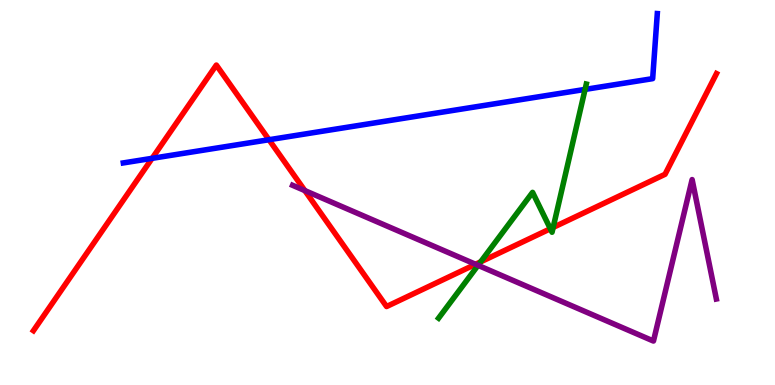[{'lines': ['blue', 'red'], 'intersections': [{'x': 1.96, 'y': 5.89}, {'x': 3.47, 'y': 6.37}]}, {'lines': ['green', 'red'], 'intersections': [{'x': 6.2, 'y': 3.2}, {'x': 7.1, 'y': 4.06}, {'x': 7.14, 'y': 4.09}]}, {'lines': ['purple', 'red'], 'intersections': [{'x': 3.93, 'y': 5.05}, {'x': 6.14, 'y': 3.14}]}, {'lines': ['blue', 'green'], 'intersections': [{'x': 7.55, 'y': 7.68}]}, {'lines': ['blue', 'purple'], 'intersections': []}, {'lines': ['green', 'purple'], 'intersections': [{'x': 6.17, 'y': 3.11}]}]